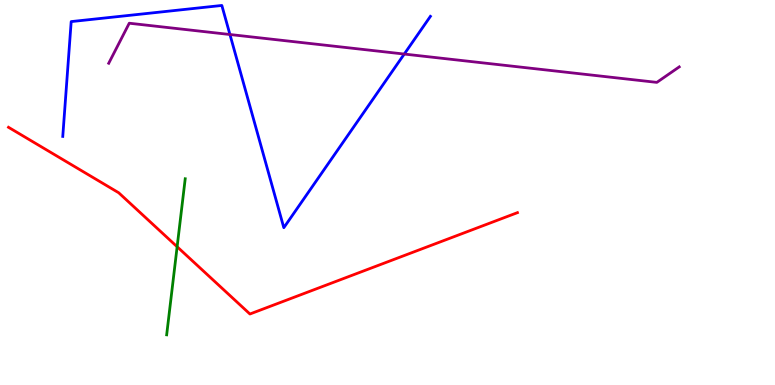[{'lines': ['blue', 'red'], 'intersections': []}, {'lines': ['green', 'red'], 'intersections': [{'x': 2.29, 'y': 3.59}]}, {'lines': ['purple', 'red'], 'intersections': []}, {'lines': ['blue', 'green'], 'intersections': []}, {'lines': ['blue', 'purple'], 'intersections': [{'x': 2.97, 'y': 9.1}, {'x': 5.22, 'y': 8.6}]}, {'lines': ['green', 'purple'], 'intersections': []}]